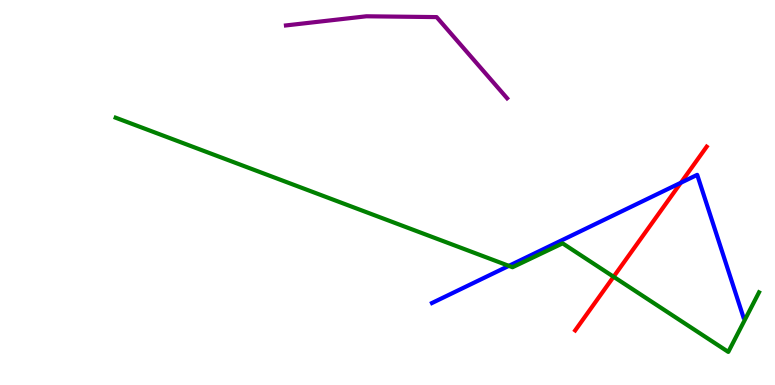[{'lines': ['blue', 'red'], 'intersections': [{'x': 8.79, 'y': 5.25}]}, {'lines': ['green', 'red'], 'intersections': [{'x': 7.92, 'y': 2.81}]}, {'lines': ['purple', 'red'], 'intersections': []}, {'lines': ['blue', 'green'], 'intersections': [{'x': 6.57, 'y': 3.09}]}, {'lines': ['blue', 'purple'], 'intersections': []}, {'lines': ['green', 'purple'], 'intersections': []}]